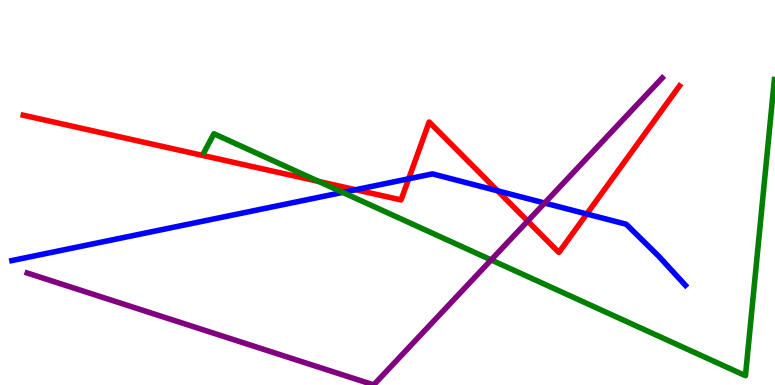[{'lines': ['blue', 'red'], 'intersections': [{'x': 4.59, 'y': 5.07}, {'x': 5.27, 'y': 5.36}, {'x': 6.42, 'y': 5.04}, {'x': 7.57, 'y': 4.44}]}, {'lines': ['green', 'red'], 'intersections': [{'x': 4.11, 'y': 5.29}]}, {'lines': ['purple', 'red'], 'intersections': [{'x': 6.81, 'y': 4.26}]}, {'lines': ['blue', 'green'], 'intersections': [{'x': 4.42, 'y': 5.0}]}, {'lines': ['blue', 'purple'], 'intersections': [{'x': 7.03, 'y': 4.73}]}, {'lines': ['green', 'purple'], 'intersections': [{'x': 6.34, 'y': 3.25}]}]